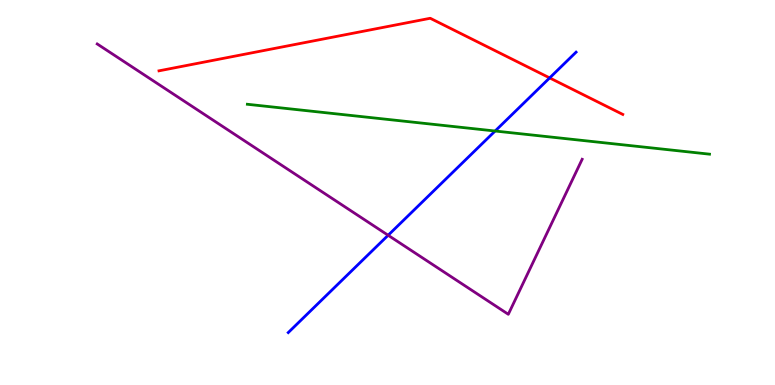[{'lines': ['blue', 'red'], 'intersections': [{'x': 7.09, 'y': 7.98}]}, {'lines': ['green', 'red'], 'intersections': []}, {'lines': ['purple', 'red'], 'intersections': []}, {'lines': ['blue', 'green'], 'intersections': [{'x': 6.39, 'y': 6.6}]}, {'lines': ['blue', 'purple'], 'intersections': [{'x': 5.01, 'y': 3.89}]}, {'lines': ['green', 'purple'], 'intersections': []}]